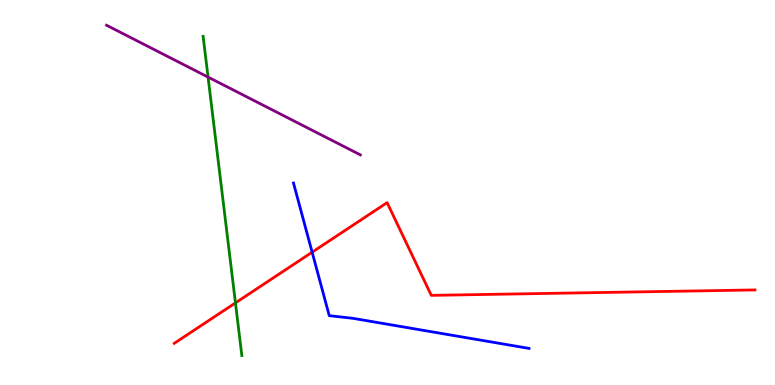[{'lines': ['blue', 'red'], 'intersections': [{'x': 4.03, 'y': 3.45}]}, {'lines': ['green', 'red'], 'intersections': [{'x': 3.04, 'y': 2.13}]}, {'lines': ['purple', 'red'], 'intersections': []}, {'lines': ['blue', 'green'], 'intersections': []}, {'lines': ['blue', 'purple'], 'intersections': []}, {'lines': ['green', 'purple'], 'intersections': [{'x': 2.68, 'y': 8.0}]}]